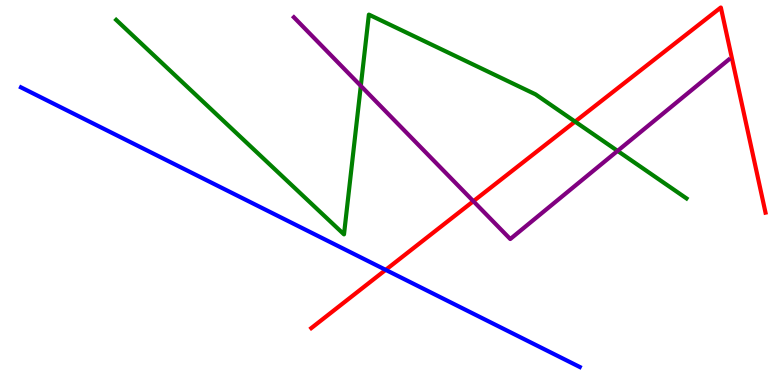[{'lines': ['blue', 'red'], 'intersections': [{'x': 4.98, 'y': 2.99}]}, {'lines': ['green', 'red'], 'intersections': [{'x': 7.42, 'y': 6.84}]}, {'lines': ['purple', 'red'], 'intersections': [{'x': 6.11, 'y': 4.77}]}, {'lines': ['blue', 'green'], 'intersections': []}, {'lines': ['blue', 'purple'], 'intersections': []}, {'lines': ['green', 'purple'], 'intersections': [{'x': 4.66, 'y': 7.77}, {'x': 7.97, 'y': 6.08}]}]